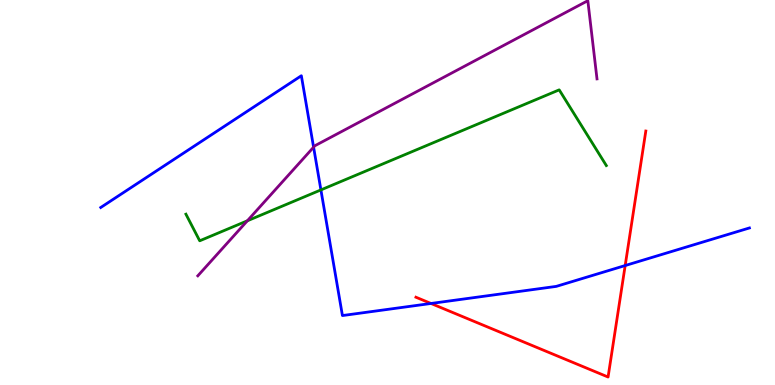[{'lines': ['blue', 'red'], 'intersections': [{'x': 5.56, 'y': 2.12}, {'x': 8.07, 'y': 3.1}]}, {'lines': ['green', 'red'], 'intersections': []}, {'lines': ['purple', 'red'], 'intersections': []}, {'lines': ['blue', 'green'], 'intersections': [{'x': 4.14, 'y': 5.07}]}, {'lines': ['blue', 'purple'], 'intersections': [{'x': 4.05, 'y': 6.18}]}, {'lines': ['green', 'purple'], 'intersections': [{'x': 3.19, 'y': 4.26}]}]